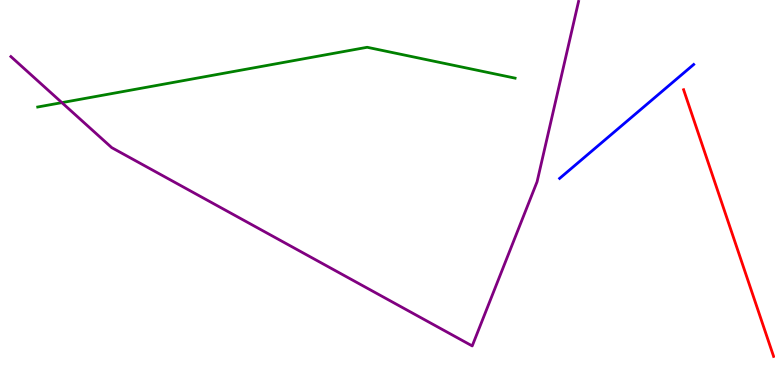[{'lines': ['blue', 'red'], 'intersections': []}, {'lines': ['green', 'red'], 'intersections': []}, {'lines': ['purple', 'red'], 'intersections': []}, {'lines': ['blue', 'green'], 'intersections': []}, {'lines': ['blue', 'purple'], 'intersections': []}, {'lines': ['green', 'purple'], 'intersections': [{'x': 0.799, 'y': 7.33}]}]